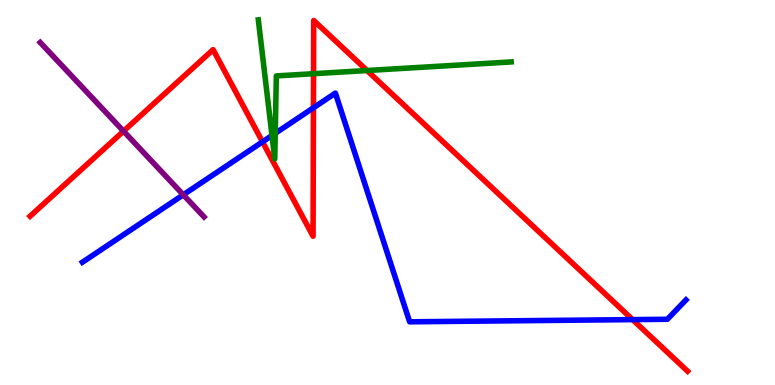[{'lines': ['blue', 'red'], 'intersections': [{'x': 3.39, 'y': 6.32}, {'x': 4.04, 'y': 7.2}, {'x': 8.16, 'y': 1.7}]}, {'lines': ['green', 'red'], 'intersections': [{'x': 4.05, 'y': 8.09}, {'x': 4.74, 'y': 8.17}]}, {'lines': ['purple', 'red'], 'intersections': [{'x': 1.59, 'y': 6.59}]}, {'lines': ['blue', 'green'], 'intersections': [{'x': 3.51, 'y': 6.48}, {'x': 3.55, 'y': 6.54}]}, {'lines': ['blue', 'purple'], 'intersections': [{'x': 2.37, 'y': 4.94}]}, {'lines': ['green', 'purple'], 'intersections': []}]